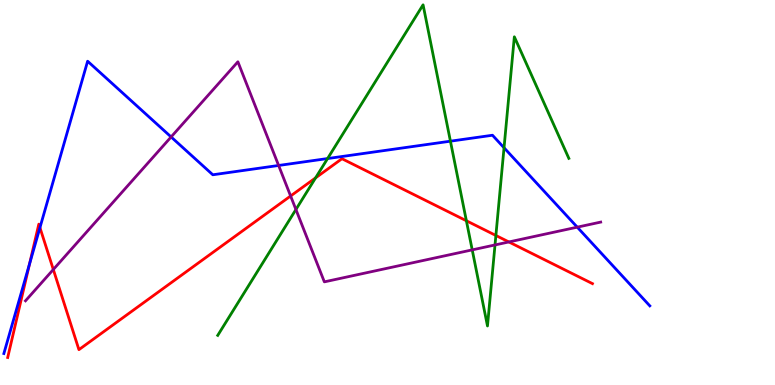[{'lines': ['blue', 'red'], 'intersections': [{'x': 0.381, 'y': 3.14}, {'x': 0.515, 'y': 4.09}]}, {'lines': ['green', 'red'], 'intersections': [{'x': 4.07, 'y': 5.38}, {'x': 6.02, 'y': 4.27}, {'x': 6.4, 'y': 3.88}]}, {'lines': ['purple', 'red'], 'intersections': [{'x': 0.688, 'y': 3.0}, {'x': 3.75, 'y': 4.91}, {'x': 6.57, 'y': 3.72}]}, {'lines': ['blue', 'green'], 'intersections': [{'x': 4.23, 'y': 5.88}, {'x': 5.81, 'y': 6.33}, {'x': 6.5, 'y': 6.16}]}, {'lines': ['blue', 'purple'], 'intersections': [{'x': 2.21, 'y': 6.44}, {'x': 3.6, 'y': 5.7}, {'x': 7.45, 'y': 4.1}]}, {'lines': ['green', 'purple'], 'intersections': [{'x': 3.82, 'y': 4.56}, {'x': 6.09, 'y': 3.51}, {'x': 6.39, 'y': 3.64}]}]